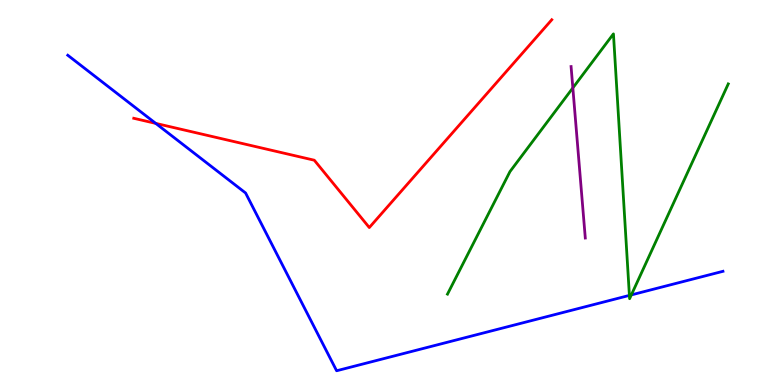[{'lines': ['blue', 'red'], 'intersections': [{'x': 2.01, 'y': 6.79}]}, {'lines': ['green', 'red'], 'intersections': []}, {'lines': ['purple', 'red'], 'intersections': []}, {'lines': ['blue', 'green'], 'intersections': [{'x': 8.12, 'y': 2.33}, {'x': 8.15, 'y': 2.34}]}, {'lines': ['blue', 'purple'], 'intersections': []}, {'lines': ['green', 'purple'], 'intersections': [{'x': 7.39, 'y': 7.72}]}]